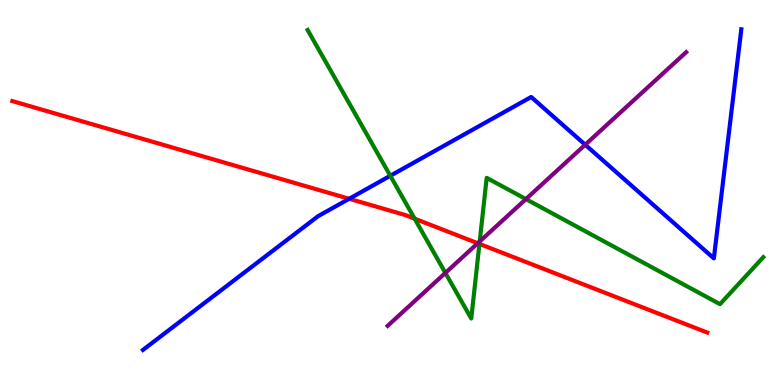[{'lines': ['blue', 'red'], 'intersections': [{'x': 4.51, 'y': 4.84}]}, {'lines': ['green', 'red'], 'intersections': [{'x': 5.35, 'y': 4.32}, {'x': 6.19, 'y': 3.66}]}, {'lines': ['purple', 'red'], 'intersections': [{'x': 6.16, 'y': 3.68}]}, {'lines': ['blue', 'green'], 'intersections': [{'x': 5.04, 'y': 5.43}]}, {'lines': ['blue', 'purple'], 'intersections': [{'x': 7.55, 'y': 6.24}]}, {'lines': ['green', 'purple'], 'intersections': [{'x': 5.75, 'y': 2.91}, {'x': 6.19, 'y': 3.73}, {'x': 6.79, 'y': 4.83}]}]